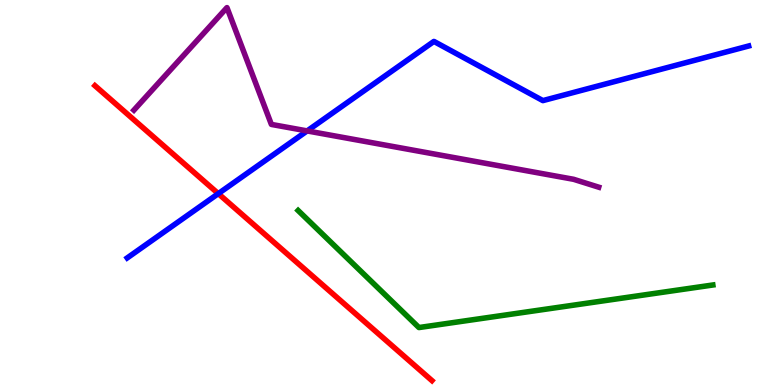[{'lines': ['blue', 'red'], 'intersections': [{'x': 2.82, 'y': 4.97}]}, {'lines': ['green', 'red'], 'intersections': []}, {'lines': ['purple', 'red'], 'intersections': []}, {'lines': ['blue', 'green'], 'intersections': []}, {'lines': ['blue', 'purple'], 'intersections': [{'x': 3.96, 'y': 6.6}]}, {'lines': ['green', 'purple'], 'intersections': []}]